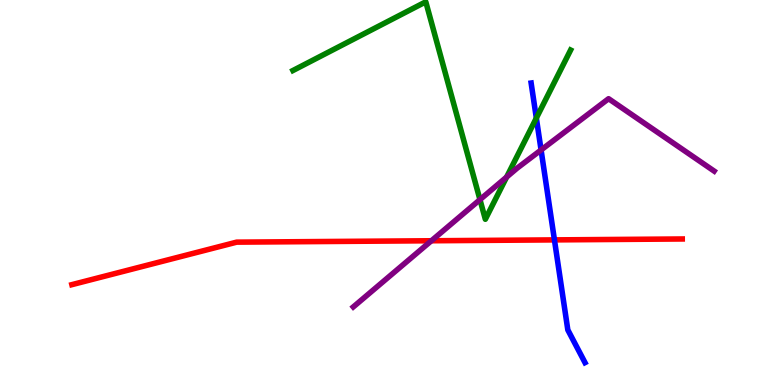[{'lines': ['blue', 'red'], 'intersections': [{'x': 7.15, 'y': 3.77}]}, {'lines': ['green', 'red'], 'intersections': []}, {'lines': ['purple', 'red'], 'intersections': [{'x': 5.57, 'y': 3.75}]}, {'lines': ['blue', 'green'], 'intersections': [{'x': 6.92, 'y': 6.93}]}, {'lines': ['blue', 'purple'], 'intersections': [{'x': 6.98, 'y': 6.1}]}, {'lines': ['green', 'purple'], 'intersections': [{'x': 6.19, 'y': 4.81}, {'x': 6.54, 'y': 5.4}]}]